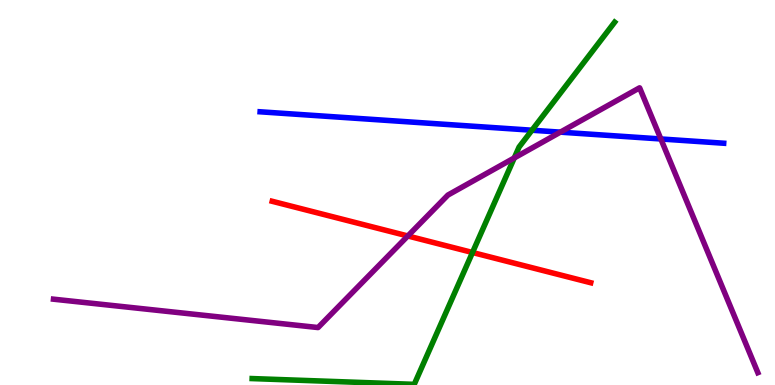[{'lines': ['blue', 'red'], 'intersections': []}, {'lines': ['green', 'red'], 'intersections': [{'x': 6.1, 'y': 3.44}]}, {'lines': ['purple', 'red'], 'intersections': [{'x': 5.26, 'y': 3.87}]}, {'lines': ['blue', 'green'], 'intersections': [{'x': 6.86, 'y': 6.62}]}, {'lines': ['blue', 'purple'], 'intersections': [{'x': 7.23, 'y': 6.57}, {'x': 8.53, 'y': 6.39}]}, {'lines': ['green', 'purple'], 'intersections': [{'x': 6.64, 'y': 5.9}]}]